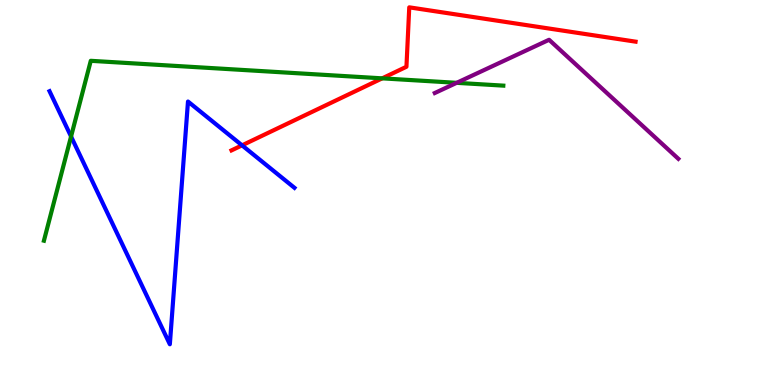[{'lines': ['blue', 'red'], 'intersections': [{'x': 3.12, 'y': 6.22}]}, {'lines': ['green', 'red'], 'intersections': [{'x': 4.93, 'y': 7.97}]}, {'lines': ['purple', 'red'], 'intersections': []}, {'lines': ['blue', 'green'], 'intersections': [{'x': 0.917, 'y': 6.45}]}, {'lines': ['blue', 'purple'], 'intersections': []}, {'lines': ['green', 'purple'], 'intersections': [{'x': 5.89, 'y': 7.85}]}]